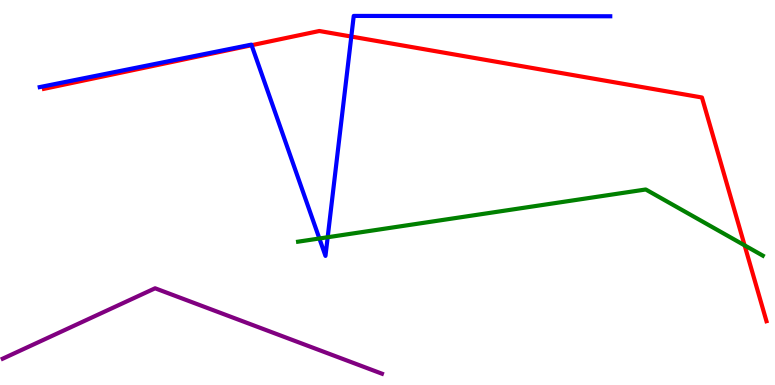[{'lines': ['blue', 'red'], 'intersections': [{'x': 3.25, 'y': 8.83}, {'x': 4.53, 'y': 9.05}]}, {'lines': ['green', 'red'], 'intersections': [{'x': 9.61, 'y': 3.63}]}, {'lines': ['purple', 'red'], 'intersections': []}, {'lines': ['blue', 'green'], 'intersections': [{'x': 4.12, 'y': 3.81}, {'x': 4.23, 'y': 3.84}]}, {'lines': ['blue', 'purple'], 'intersections': []}, {'lines': ['green', 'purple'], 'intersections': []}]